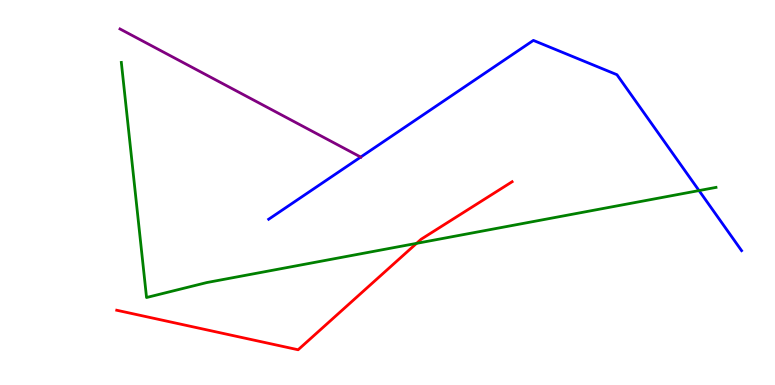[{'lines': ['blue', 'red'], 'intersections': []}, {'lines': ['green', 'red'], 'intersections': [{'x': 5.37, 'y': 3.68}]}, {'lines': ['purple', 'red'], 'intersections': []}, {'lines': ['blue', 'green'], 'intersections': [{'x': 9.02, 'y': 5.05}]}, {'lines': ['blue', 'purple'], 'intersections': [{'x': 4.65, 'y': 5.92}]}, {'lines': ['green', 'purple'], 'intersections': []}]